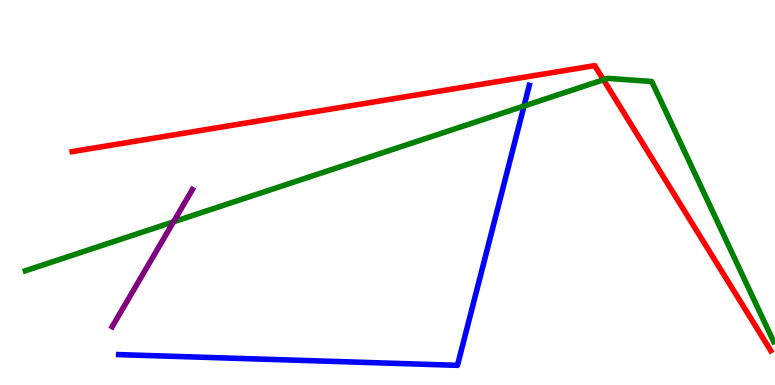[{'lines': ['blue', 'red'], 'intersections': []}, {'lines': ['green', 'red'], 'intersections': [{'x': 7.79, 'y': 7.93}]}, {'lines': ['purple', 'red'], 'intersections': []}, {'lines': ['blue', 'green'], 'intersections': [{'x': 6.76, 'y': 7.25}]}, {'lines': ['blue', 'purple'], 'intersections': []}, {'lines': ['green', 'purple'], 'intersections': [{'x': 2.24, 'y': 4.24}]}]